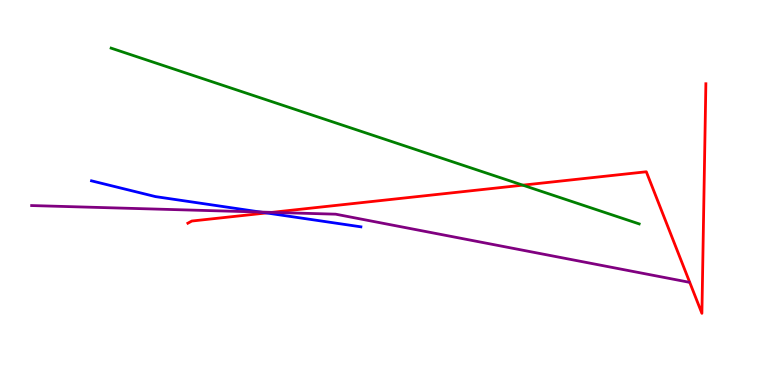[{'lines': ['blue', 'red'], 'intersections': [{'x': 3.44, 'y': 4.47}]}, {'lines': ['green', 'red'], 'intersections': [{'x': 6.75, 'y': 5.19}]}, {'lines': ['purple', 'red'], 'intersections': [{'x': 3.51, 'y': 4.48}]}, {'lines': ['blue', 'green'], 'intersections': []}, {'lines': ['blue', 'purple'], 'intersections': [{'x': 3.36, 'y': 4.49}]}, {'lines': ['green', 'purple'], 'intersections': []}]